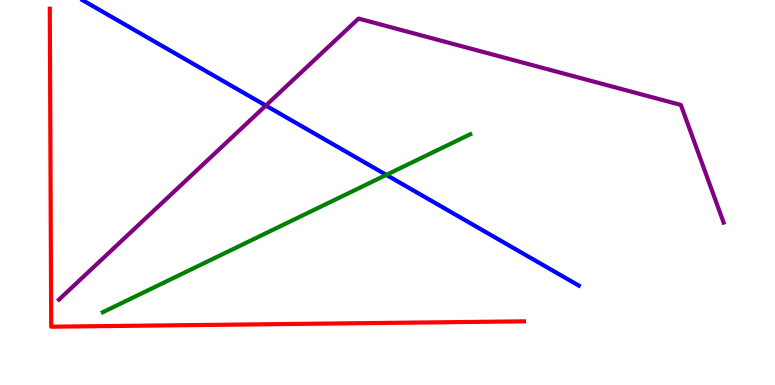[{'lines': ['blue', 'red'], 'intersections': []}, {'lines': ['green', 'red'], 'intersections': []}, {'lines': ['purple', 'red'], 'intersections': []}, {'lines': ['blue', 'green'], 'intersections': [{'x': 4.98, 'y': 5.46}]}, {'lines': ['blue', 'purple'], 'intersections': [{'x': 3.43, 'y': 7.26}]}, {'lines': ['green', 'purple'], 'intersections': []}]